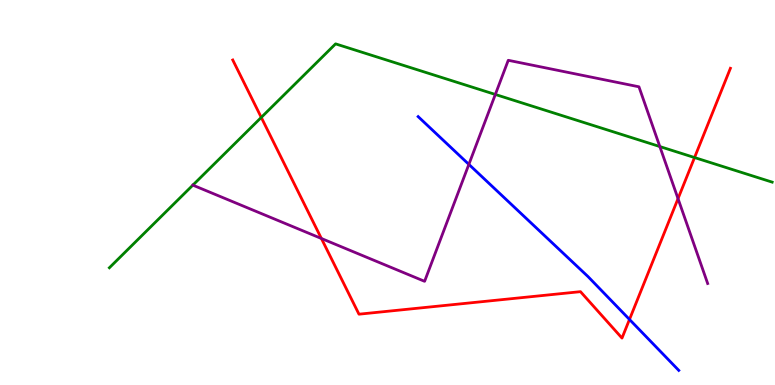[{'lines': ['blue', 'red'], 'intersections': [{'x': 8.12, 'y': 1.7}]}, {'lines': ['green', 'red'], 'intersections': [{'x': 3.37, 'y': 6.95}, {'x': 8.96, 'y': 5.91}]}, {'lines': ['purple', 'red'], 'intersections': [{'x': 4.15, 'y': 3.81}, {'x': 8.75, 'y': 4.84}]}, {'lines': ['blue', 'green'], 'intersections': []}, {'lines': ['blue', 'purple'], 'intersections': [{'x': 6.05, 'y': 5.73}]}, {'lines': ['green', 'purple'], 'intersections': [{'x': 2.49, 'y': 5.19}, {'x': 6.39, 'y': 7.55}, {'x': 8.51, 'y': 6.19}]}]